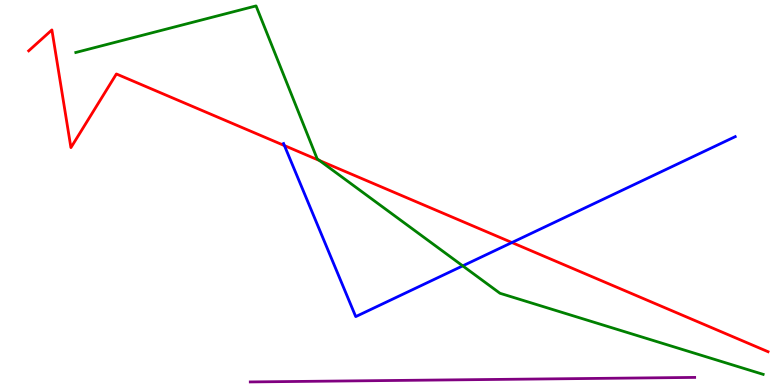[{'lines': ['blue', 'red'], 'intersections': [{'x': 3.67, 'y': 6.22}, {'x': 6.61, 'y': 3.7}]}, {'lines': ['green', 'red'], 'intersections': [{'x': 4.12, 'y': 5.83}]}, {'lines': ['purple', 'red'], 'intersections': []}, {'lines': ['blue', 'green'], 'intersections': [{'x': 5.97, 'y': 3.09}]}, {'lines': ['blue', 'purple'], 'intersections': []}, {'lines': ['green', 'purple'], 'intersections': []}]